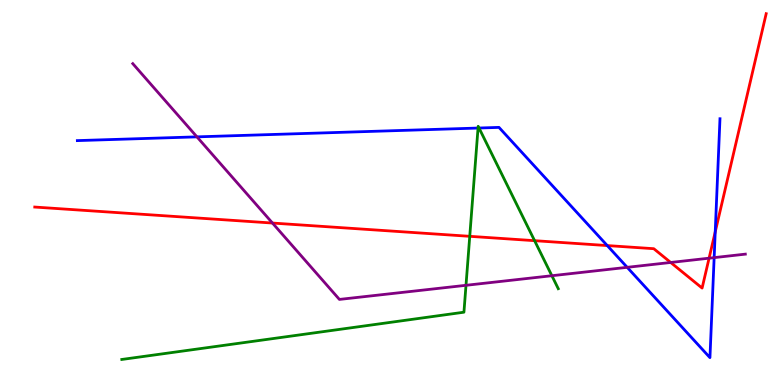[{'lines': ['blue', 'red'], 'intersections': [{'x': 7.84, 'y': 3.62}, {'x': 9.23, 'y': 3.98}]}, {'lines': ['green', 'red'], 'intersections': [{'x': 6.06, 'y': 3.86}, {'x': 6.9, 'y': 3.75}]}, {'lines': ['purple', 'red'], 'intersections': [{'x': 3.52, 'y': 4.21}, {'x': 8.65, 'y': 3.18}, {'x': 9.15, 'y': 3.29}]}, {'lines': ['blue', 'green'], 'intersections': [{'x': 6.17, 'y': 6.67}, {'x': 6.18, 'y': 6.67}]}, {'lines': ['blue', 'purple'], 'intersections': [{'x': 2.54, 'y': 6.45}, {'x': 8.09, 'y': 3.06}, {'x': 9.21, 'y': 3.31}]}, {'lines': ['green', 'purple'], 'intersections': [{'x': 6.01, 'y': 2.59}, {'x': 7.12, 'y': 2.84}]}]